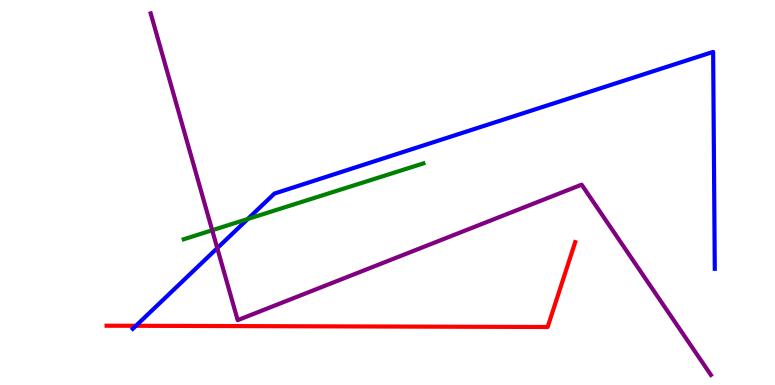[{'lines': ['blue', 'red'], 'intersections': [{'x': 1.75, 'y': 1.54}]}, {'lines': ['green', 'red'], 'intersections': []}, {'lines': ['purple', 'red'], 'intersections': []}, {'lines': ['blue', 'green'], 'intersections': [{'x': 3.2, 'y': 4.31}]}, {'lines': ['blue', 'purple'], 'intersections': [{'x': 2.8, 'y': 3.55}]}, {'lines': ['green', 'purple'], 'intersections': [{'x': 2.74, 'y': 4.02}]}]